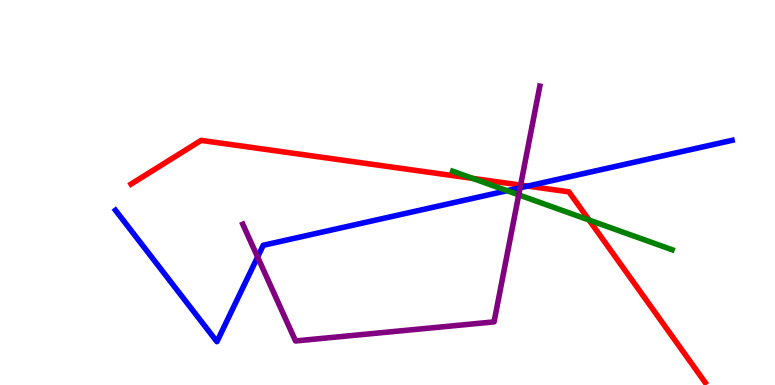[{'lines': ['blue', 'red'], 'intersections': [{'x': 6.81, 'y': 5.17}]}, {'lines': ['green', 'red'], 'intersections': [{'x': 6.1, 'y': 5.37}, {'x': 7.6, 'y': 4.29}]}, {'lines': ['purple', 'red'], 'intersections': [{'x': 6.72, 'y': 5.19}]}, {'lines': ['blue', 'green'], 'intersections': [{'x': 6.54, 'y': 5.05}]}, {'lines': ['blue', 'purple'], 'intersections': [{'x': 3.32, 'y': 3.32}, {'x': 6.71, 'y': 5.12}]}, {'lines': ['green', 'purple'], 'intersections': [{'x': 6.69, 'y': 4.94}]}]